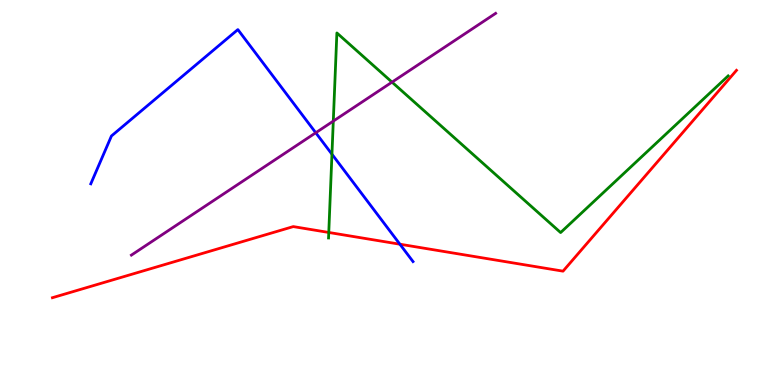[{'lines': ['blue', 'red'], 'intersections': [{'x': 5.16, 'y': 3.66}]}, {'lines': ['green', 'red'], 'intersections': [{'x': 4.24, 'y': 3.96}]}, {'lines': ['purple', 'red'], 'intersections': []}, {'lines': ['blue', 'green'], 'intersections': [{'x': 4.28, 'y': 5.99}]}, {'lines': ['blue', 'purple'], 'intersections': [{'x': 4.07, 'y': 6.55}]}, {'lines': ['green', 'purple'], 'intersections': [{'x': 4.3, 'y': 6.85}, {'x': 5.06, 'y': 7.87}]}]